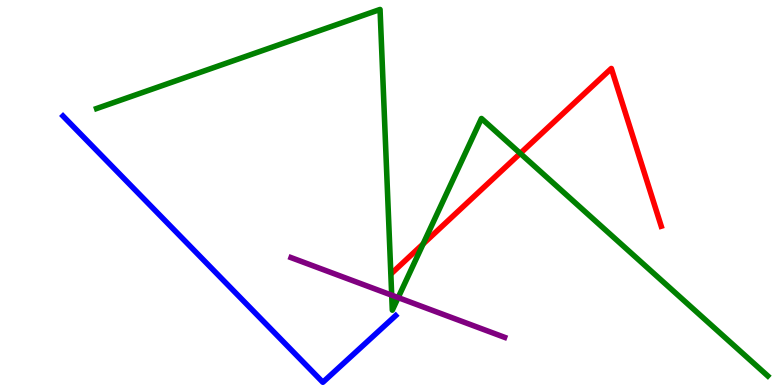[{'lines': ['blue', 'red'], 'intersections': []}, {'lines': ['green', 'red'], 'intersections': [{'x': 5.46, 'y': 3.66}, {'x': 6.71, 'y': 6.02}]}, {'lines': ['purple', 'red'], 'intersections': []}, {'lines': ['blue', 'green'], 'intersections': []}, {'lines': ['blue', 'purple'], 'intersections': []}, {'lines': ['green', 'purple'], 'intersections': [{'x': 5.05, 'y': 2.33}, {'x': 5.14, 'y': 2.27}]}]